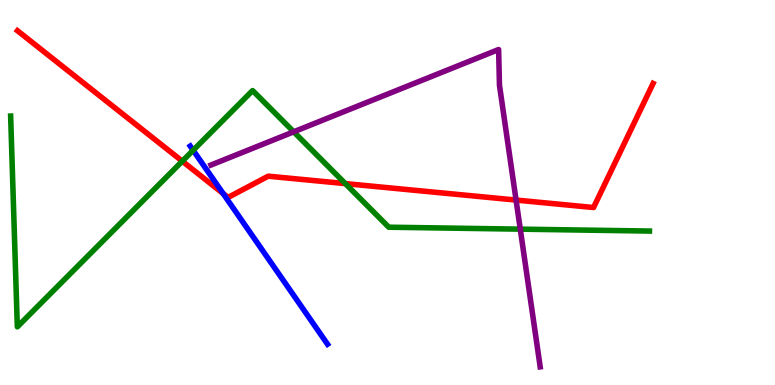[{'lines': ['blue', 'red'], 'intersections': [{'x': 2.88, 'y': 4.97}]}, {'lines': ['green', 'red'], 'intersections': [{'x': 2.35, 'y': 5.81}, {'x': 4.46, 'y': 5.23}]}, {'lines': ['purple', 'red'], 'intersections': [{'x': 6.66, 'y': 4.8}]}, {'lines': ['blue', 'green'], 'intersections': [{'x': 2.49, 'y': 6.1}]}, {'lines': ['blue', 'purple'], 'intersections': []}, {'lines': ['green', 'purple'], 'intersections': [{'x': 3.79, 'y': 6.58}, {'x': 6.71, 'y': 4.05}]}]